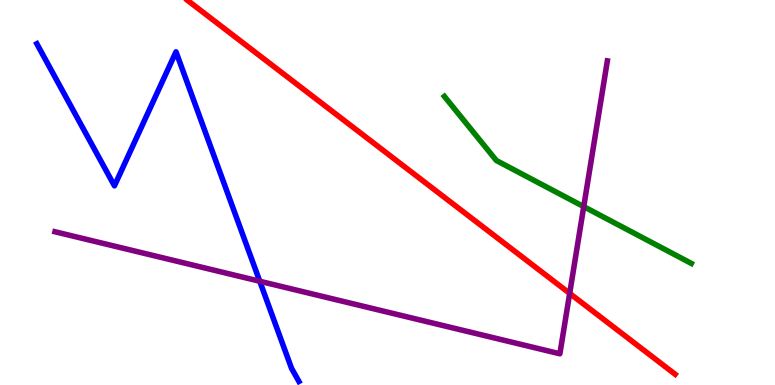[{'lines': ['blue', 'red'], 'intersections': []}, {'lines': ['green', 'red'], 'intersections': []}, {'lines': ['purple', 'red'], 'intersections': [{'x': 7.35, 'y': 2.38}]}, {'lines': ['blue', 'green'], 'intersections': []}, {'lines': ['blue', 'purple'], 'intersections': [{'x': 3.35, 'y': 2.69}]}, {'lines': ['green', 'purple'], 'intersections': [{'x': 7.53, 'y': 4.63}]}]